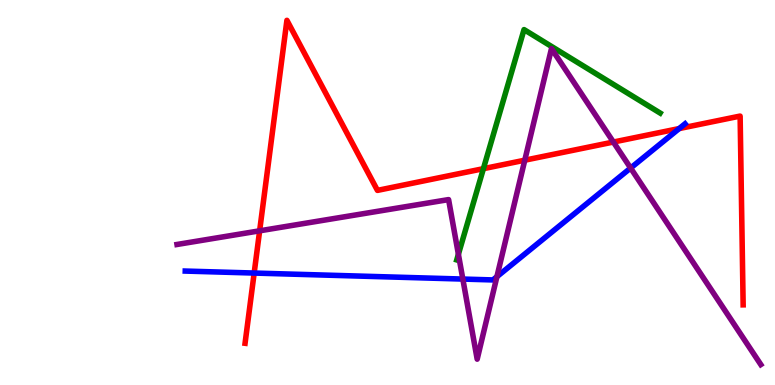[{'lines': ['blue', 'red'], 'intersections': [{'x': 3.28, 'y': 2.91}, {'x': 8.76, 'y': 6.66}]}, {'lines': ['green', 'red'], 'intersections': [{'x': 6.24, 'y': 5.62}]}, {'lines': ['purple', 'red'], 'intersections': [{'x': 3.35, 'y': 4.0}, {'x': 6.77, 'y': 5.84}, {'x': 7.91, 'y': 6.31}]}, {'lines': ['blue', 'green'], 'intersections': []}, {'lines': ['blue', 'purple'], 'intersections': [{'x': 5.97, 'y': 2.75}, {'x': 6.41, 'y': 2.81}, {'x': 8.14, 'y': 5.64}]}, {'lines': ['green', 'purple'], 'intersections': [{'x': 5.91, 'y': 3.4}]}]